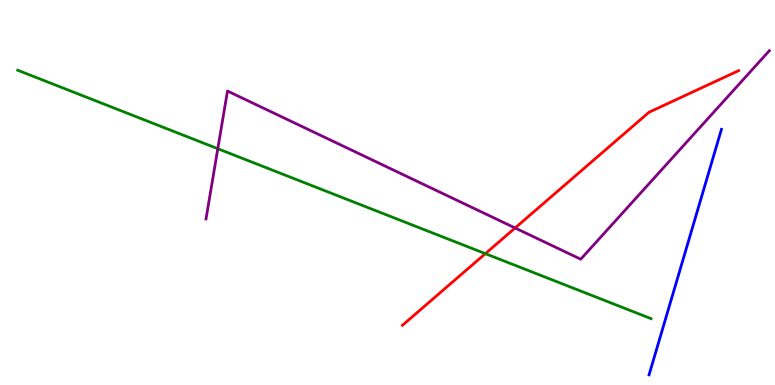[{'lines': ['blue', 'red'], 'intersections': []}, {'lines': ['green', 'red'], 'intersections': [{'x': 6.26, 'y': 3.41}]}, {'lines': ['purple', 'red'], 'intersections': [{'x': 6.65, 'y': 4.08}]}, {'lines': ['blue', 'green'], 'intersections': []}, {'lines': ['blue', 'purple'], 'intersections': []}, {'lines': ['green', 'purple'], 'intersections': [{'x': 2.81, 'y': 6.14}]}]